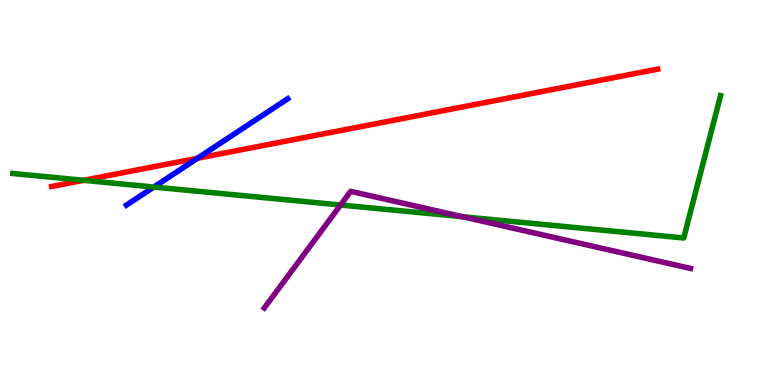[{'lines': ['blue', 'red'], 'intersections': [{'x': 2.55, 'y': 5.89}]}, {'lines': ['green', 'red'], 'intersections': [{'x': 1.08, 'y': 5.32}]}, {'lines': ['purple', 'red'], 'intersections': []}, {'lines': ['blue', 'green'], 'intersections': [{'x': 1.98, 'y': 5.14}]}, {'lines': ['blue', 'purple'], 'intersections': []}, {'lines': ['green', 'purple'], 'intersections': [{'x': 4.39, 'y': 4.68}, {'x': 5.97, 'y': 4.37}]}]